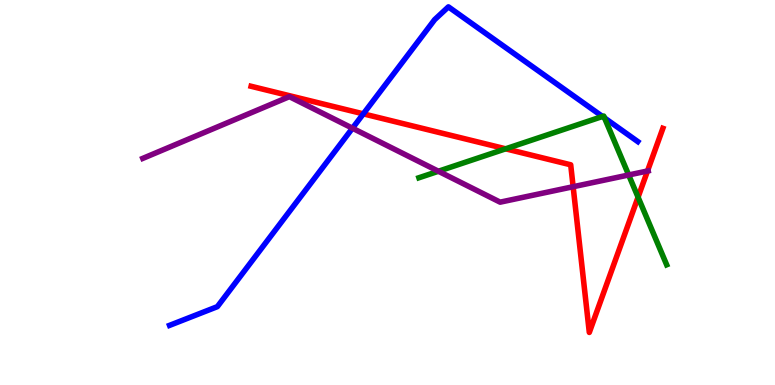[{'lines': ['blue', 'red'], 'intersections': [{'x': 4.69, 'y': 7.04}]}, {'lines': ['green', 'red'], 'intersections': [{'x': 6.52, 'y': 6.13}, {'x': 8.23, 'y': 4.88}]}, {'lines': ['purple', 'red'], 'intersections': [{'x': 7.4, 'y': 5.15}, {'x': 8.35, 'y': 5.56}]}, {'lines': ['blue', 'green'], 'intersections': [{'x': 7.77, 'y': 6.97}, {'x': 7.8, 'y': 6.94}]}, {'lines': ['blue', 'purple'], 'intersections': [{'x': 4.55, 'y': 6.67}]}, {'lines': ['green', 'purple'], 'intersections': [{'x': 5.66, 'y': 5.55}, {'x': 8.11, 'y': 5.46}]}]